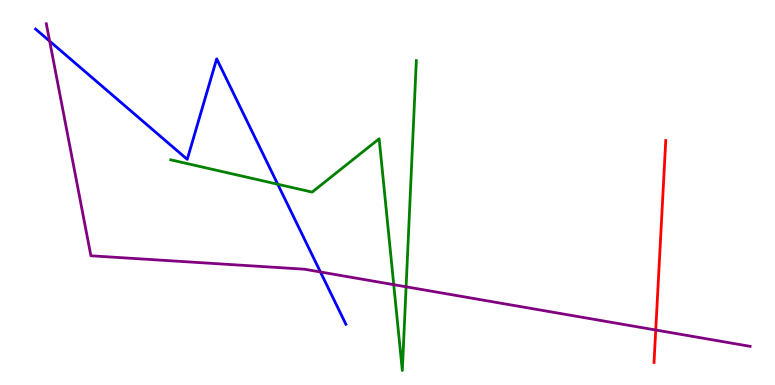[{'lines': ['blue', 'red'], 'intersections': []}, {'lines': ['green', 'red'], 'intersections': []}, {'lines': ['purple', 'red'], 'intersections': [{'x': 8.46, 'y': 1.43}]}, {'lines': ['blue', 'green'], 'intersections': [{'x': 3.58, 'y': 5.21}]}, {'lines': ['blue', 'purple'], 'intersections': [{'x': 0.641, 'y': 8.93}, {'x': 4.13, 'y': 2.94}]}, {'lines': ['green', 'purple'], 'intersections': [{'x': 5.08, 'y': 2.61}, {'x': 5.24, 'y': 2.55}]}]